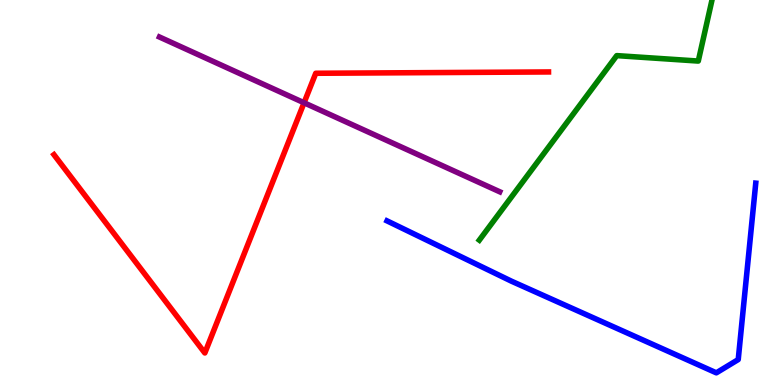[{'lines': ['blue', 'red'], 'intersections': []}, {'lines': ['green', 'red'], 'intersections': []}, {'lines': ['purple', 'red'], 'intersections': [{'x': 3.92, 'y': 7.33}]}, {'lines': ['blue', 'green'], 'intersections': []}, {'lines': ['blue', 'purple'], 'intersections': []}, {'lines': ['green', 'purple'], 'intersections': []}]